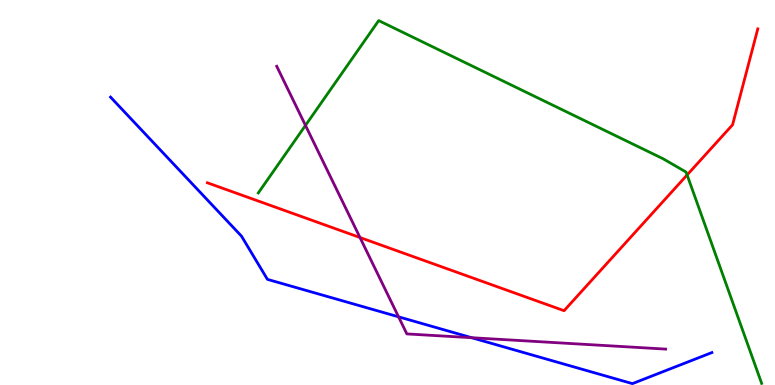[{'lines': ['blue', 'red'], 'intersections': []}, {'lines': ['green', 'red'], 'intersections': [{'x': 8.87, 'y': 5.46}]}, {'lines': ['purple', 'red'], 'intersections': [{'x': 4.65, 'y': 3.83}]}, {'lines': ['blue', 'green'], 'intersections': []}, {'lines': ['blue', 'purple'], 'intersections': [{'x': 5.14, 'y': 1.77}, {'x': 6.09, 'y': 1.23}]}, {'lines': ['green', 'purple'], 'intersections': [{'x': 3.94, 'y': 6.74}]}]